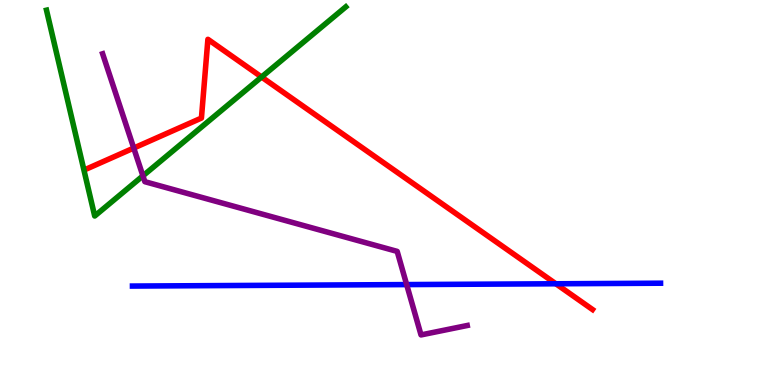[{'lines': ['blue', 'red'], 'intersections': [{'x': 7.17, 'y': 2.63}]}, {'lines': ['green', 'red'], 'intersections': [{'x': 3.38, 'y': 8.0}]}, {'lines': ['purple', 'red'], 'intersections': [{'x': 1.73, 'y': 6.15}]}, {'lines': ['blue', 'green'], 'intersections': []}, {'lines': ['blue', 'purple'], 'intersections': [{'x': 5.25, 'y': 2.61}]}, {'lines': ['green', 'purple'], 'intersections': [{'x': 1.84, 'y': 5.43}]}]